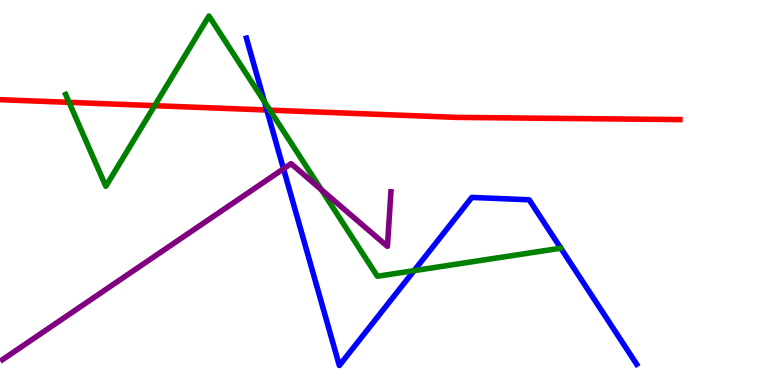[{'lines': ['blue', 'red'], 'intersections': [{'x': 3.44, 'y': 7.14}]}, {'lines': ['green', 'red'], 'intersections': [{'x': 0.892, 'y': 7.34}, {'x': 2.0, 'y': 7.26}, {'x': 3.48, 'y': 7.14}]}, {'lines': ['purple', 'red'], 'intersections': []}, {'lines': ['blue', 'green'], 'intersections': [{'x': 3.41, 'y': 7.36}, {'x': 5.34, 'y': 2.97}]}, {'lines': ['blue', 'purple'], 'intersections': [{'x': 3.66, 'y': 5.62}]}, {'lines': ['green', 'purple'], 'intersections': [{'x': 4.15, 'y': 5.07}]}]